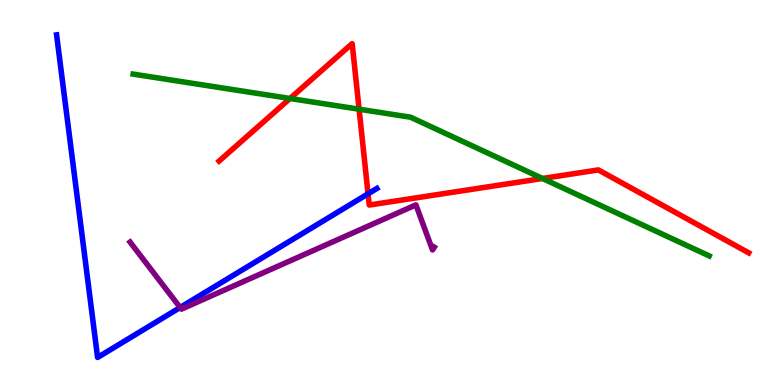[{'lines': ['blue', 'red'], 'intersections': [{'x': 4.75, 'y': 4.97}]}, {'lines': ['green', 'red'], 'intersections': [{'x': 3.74, 'y': 7.44}, {'x': 4.63, 'y': 7.16}, {'x': 7.0, 'y': 5.36}]}, {'lines': ['purple', 'red'], 'intersections': []}, {'lines': ['blue', 'green'], 'intersections': []}, {'lines': ['blue', 'purple'], 'intersections': [{'x': 2.32, 'y': 2.01}]}, {'lines': ['green', 'purple'], 'intersections': []}]